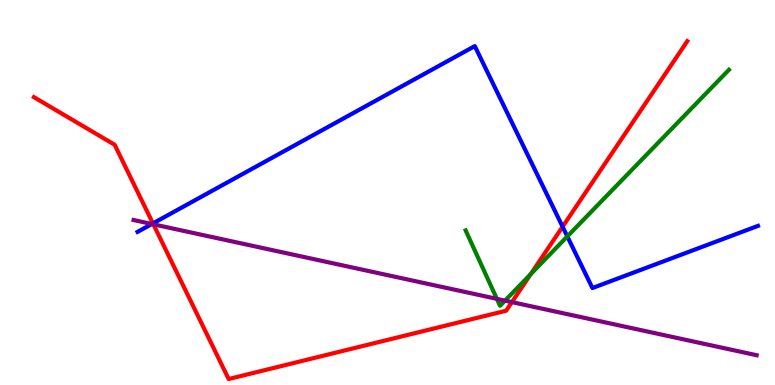[{'lines': ['blue', 'red'], 'intersections': [{'x': 1.97, 'y': 4.2}, {'x': 7.26, 'y': 4.11}]}, {'lines': ['green', 'red'], 'intersections': [{'x': 6.85, 'y': 2.88}]}, {'lines': ['purple', 'red'], 'intersections': [{'x': 1.98, 'y': 4.17}, {'x': 6.61, 'y': 2.15}]}, {'lines': ['blue', 'green'], 'intersections': [{'x': 7.32, 'y': 3.86}]}, {'lines': ['blue', 'purple'], 'intersections': [{'x': 1.96, 'y': 4.18}]}, {'lines': ['green', 'purple'], 'intersections': [{'x': 6.41, 'y': 2.24}, {'x': 6.52, 'y': 2.19}]}]